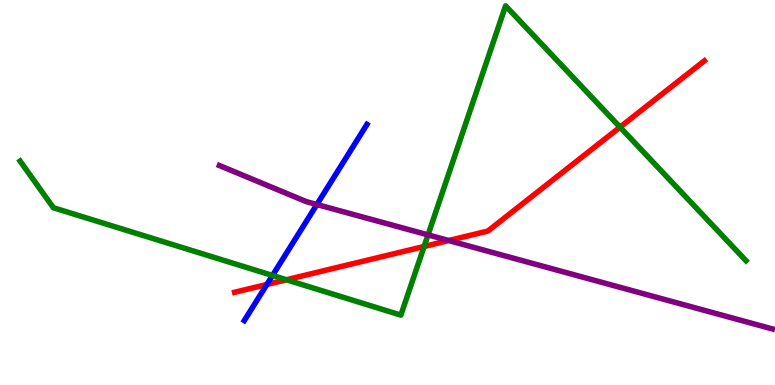[{'lines': ['blue', 'red'], 'intersections': [{'x': 3.44, 'y': 2.61}]}, {'lines': ['green', 'red'], 'intersections': [{'x': 3.7, 'y': 2.73}, {'x': 5.47, 'y': 3.6}, {'x': 8.0, 'y': 6.7}]}, {'lines': ['purple', 'red'], 'intersections': [{'x': 5.79, 'y': 3.75}]}, {'lines': ['blue', 'green'], 'intersections': [{'x': 3.52, 'y': 2.85}]}, {'lines': ['blue', 'purple'], 'intersections': [{'x': 4.09, 'y': 4.69}]}, {'lines': ['green', 'purple'], 'intersections': [{'x': 5.52, 'y': 3.9}]}]